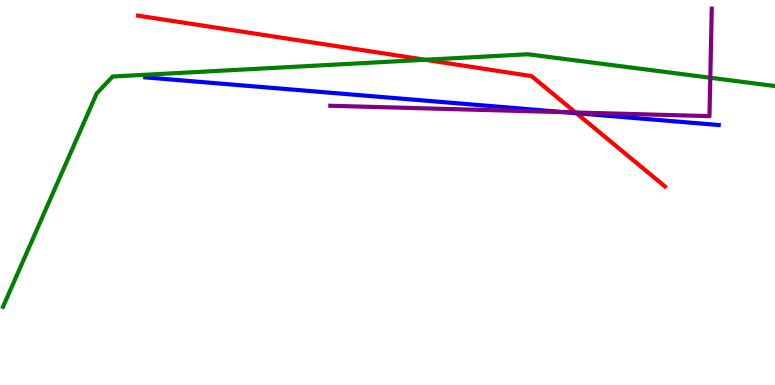[{'lines': ['blue', 'red'], 'intersections': [{'x': 7.44, 'y': 7.06}]}, {'lines': ['green', 'red'], 'intersections': [{'x': 5.49, 'y': 8.45}]}, {'lines': ['purple', 'red'], 'intersections': [{'x': 7.43, 'y': 7.08}]}, {'lines': ['blue', 'green'], 'intersections': []}, {'lines': ['blue', 'purple'], 'intersections': [{'x': 7.28, 'y': 7.09}]}, {'lines': ['green', 'purple'], 'intersections': [{'x': 9.17, 'y': 7.98}]}]